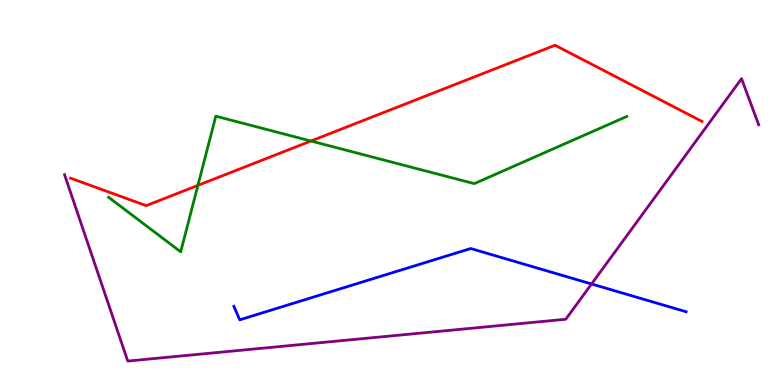[{'lines': ['blue', 'red'], 'intersections': []}, {'lines': ['green', 'red'], 'intersections': [{'x': 2.55, 'y': 5.19}, {'x': 4.01, 'y': 6.34}]}, {'lines': ['purple', 'red'], 'intersections': []}, {'lines': ['blue', 'green'], 'intersections': []}, {'lines': ['blue', 'purple'], 'intersections': [{'x': 7.63, 'y': 2.62}]}, {'lines': ['green', 'purple'], 'intersections': []}]